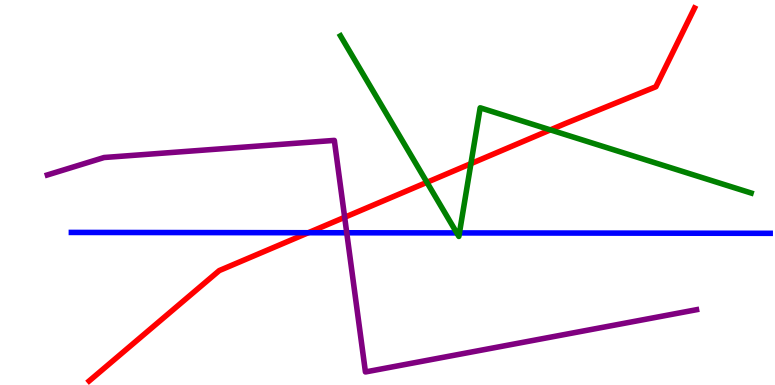[{'lines': ['blue', 'red'], 'intersections': [{'x': 3.98, 'y': 3.96}]}, {'lines': ['green', 'red'], 'intersections': [{'x': 5.51, 'y': 5.26}, {'x': 6.08, 'y': 5.75}, {'x': 7.1, 'y': 6.63}]}, {'lines': ['purple', 'red'], 'intersections': [{'x': 4.45, 'y': 4.36}]}, {'lines': ['blue', 'green'], 'intersections': [{'x': 5.89, 'y': 3.95}, {'x': 5.93, 'y': 3.95}]}, {'lines': ['blue', 'purple'], 'intersections': [{'x': 4.47, 'y': 3.95}]}, {'lines': ['green', 'purple'], 'intersections': []}]